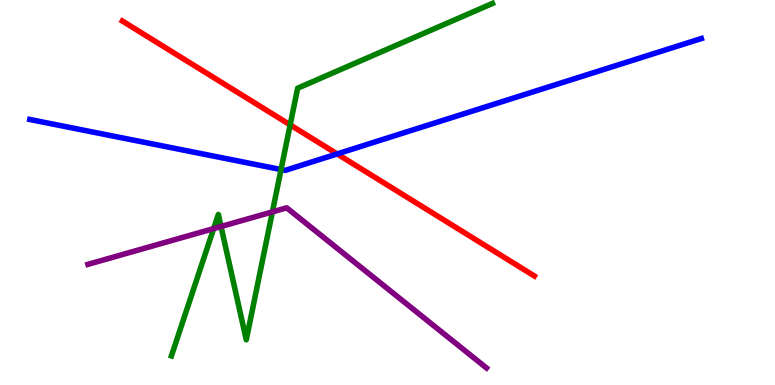[{'lines': ['blue', 'red'], 'intersections': [{'x': 4.35, 'y': 6.0}]}, {'lines': ['green', 'red'], 'intersections': [{'x': 3.74, 'y': 6.76}]}, {'lines': ['purple', 'red'], 'intersections': []}, {'lines': ['blue', 'green'], 'intersections': [{'x': 3.63, 'y': 5.6}]}, {'lines': ['blue', 'purple'], 'intersections': []}, {'lines': ['green', 'purple'], 'intersections': [{'x': 2.76, 'y': 4.06}, {'x': 2.85, 'y': 4.12}, {'x': 3.51, 'y': 4.5}]}]